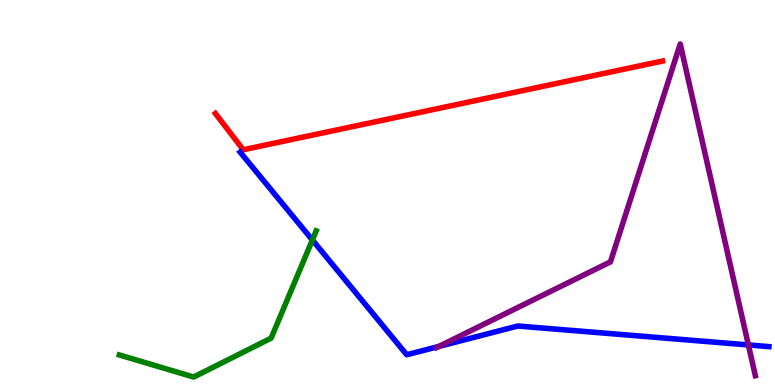[{'lines': ['blue', 'red'], 'intersections': []}, {'lines': ['green', 'red'], 'intersections': []}, {'lines': ['purple', 'red'], 'intersections': []}, {'lines': ['blue', 'green'], 'intersections': [{'x': 4.03, 'y': 3.77}]}, {'lines': ['blue', 'purple'], 'intersections': [{'x': 5.66, 'y': 1.0}, {'x': 9.66, 'y': 1.04}]}, {'lines': ['green', 'purple'], 'intersections': []}]